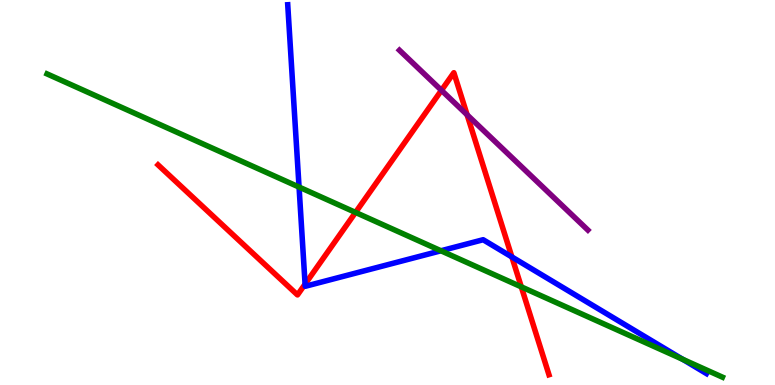[{'lines': ['blue', 'red'], 'intersections': [{'x': 3.94, 'y': 2.62}, {'x': 6.6, 'y': 3.33}]}, {'lines': ['green', 'red'], 'intersections': [{'x': 4.59, 'y': 4.48}, {'x': 6.73, 'y': 2.55}]}, {'lines': ['purple', 'red'], 'intersections': [{'x': 5.7, 'y': 7.65}, {'x': 6.03, 'y': 7.02}]}, {'lines': ['blue', 'green'], 'intersections': [{'x': 3.86, 'y': 5.14}, {'x': 5.69, 'y': 3.49}, {'x': 8.81, 'y': 0.667}]}, {'lines': ['blue', 'purple'], 'intersections': []}, {'lines': ['green', 'purple'], 'intersections': []}]